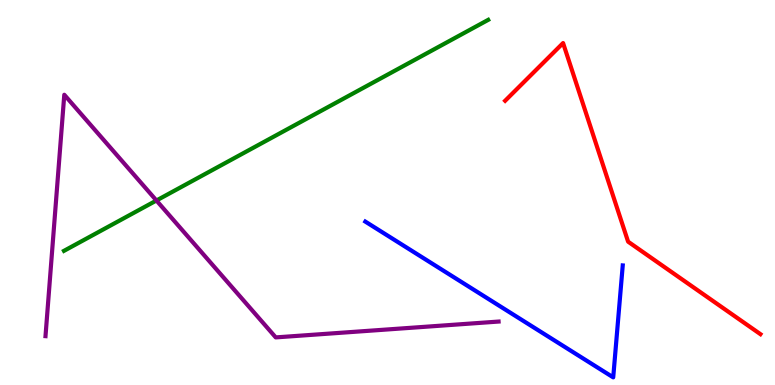[{'lines': ['blue', 'red'], 'intersections': []}, {'lines': ['green', 'red'], 'intersections': []}, {'lines': ['purple', 'red'], 'intersections': []}, {'lines': ['blue', 'green'], 'intersections': []}, {'lines': ['blue', 'purple'], 'intersections': []}, {'lines': ['green', 'purple'], 'intersections': [{'x': 2.02, 'y': 4.79}]}]